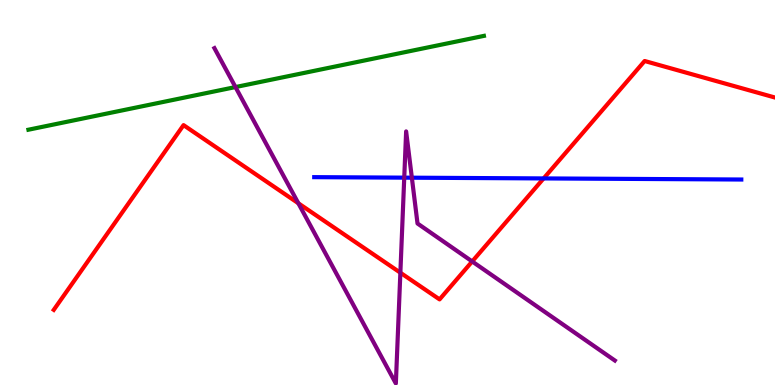[{'lines': ['blue', 'red'], 'intersections': [{'x': 7.01, 'y': 5.37}]}, {'lines': ['green', 'red'], 'intersections': []}, {'lines': ['purple', 'red'], 'intersections': [{'x': 3.85, 'y': 4.72}, {'x': 5.17, 'y': 2.92}, {'x': 6.09, 'y': 3.21}]}, {'lines': ['blue', 'green'], 'intersections': []}, {'lines': ['blue', 'purple'], 'intersections': [{'x': 5.22, 'y': 5.39}, {'x': 5.31, 'y': 5.38}]}, {'lines': ['green', 'purple'], 'intersections': [{'x': 3.04, 'y': 7.74}]}]